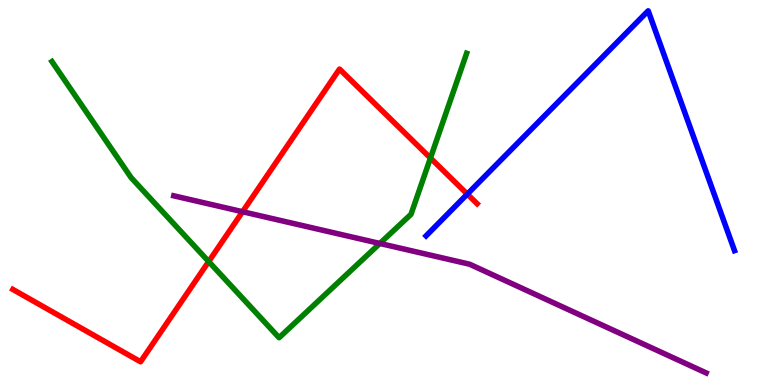[{'lines': ['blue', 'red'], 'intersections': [{'x': 6.03, 'y': 4.96}]}, {'lines': ['green', 'red'], 'intersections': [{'x': 2.69, 'y': 3.21}, {'x': 5.55, 'y': 5.9}]}, {'lines': ['purple', 'red'], 'intersections': [{'x': 3.13, 'y': 4.5}]}, {'lines': ['blue', 'green'], 'intersections': []}, {'lines': ['blue', 'purple'], 'intersections': []}, {'lines': ['green', 'purple'], 'intersections': [{'x': 4.9, 'y': 3.68}]}]